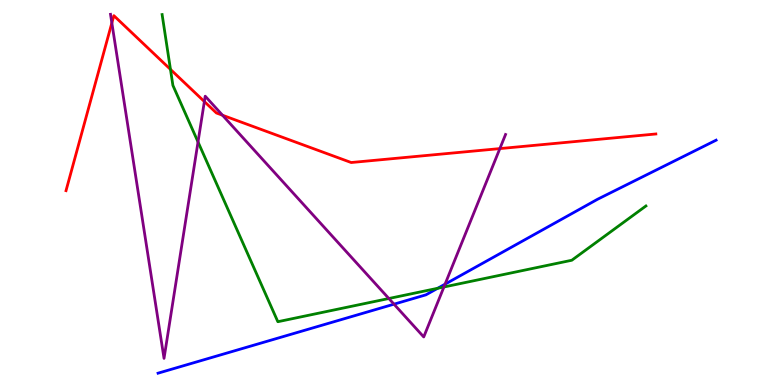[{'lines': ['blue', 'red'], 'intersections': []}, {'lines': ['green', 'red'], 'intersections': [{'x': 2.2, 'y': 8.2}]}, {'lines': ['purple', 'red'], 'intersections': [{'x': 1.44, 'y': 9.4}, {'x': 2.64, 'y': 7.36}, {'x': 2.87, 'y': 7.01}, {'x': 6.45, 'y': 6.14}]}, {'lines': ['blue', 'green'], 'intersections': [{'x': 5.65, 'y': 2.51}]}, {'lines': ['blue', 'purple'], 'intersections': [{'x': 5.08, 'y': 2.1}, {'x': 5.74, 'y': 2.62}]}, {'lines': ['green', 'purple'], 'intersections': [{'x': 2.56, 'y': 6.31}, {'x': 5.02, 'y': 2.25}, {'x': 5.73, 'y': 2.55}]}]